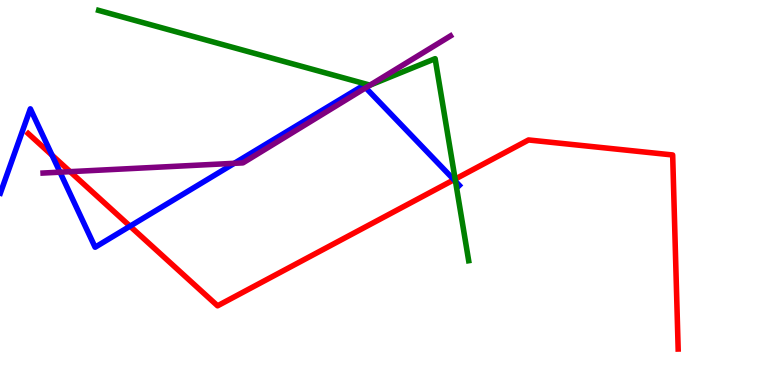[{'lines': ['blue', 'red'], 'intersections': [{'x': 0.672, 'y': 5.97}, {'x': 1.68, 'y': 4.13}, {'x': 5.86, 'y': 5.33}]}, {'lines': ['green', 'red'], 'intersections': [{'x': 5.87, 'y': 5.35}]}, {'lines': ['purple', 'red'], 'intersections': [{'x': 0.905, 'y': 5.54}]}, {'lines': ['blue', 'green'], 'intersections': [{'x': 5.88, 'y': 5.29}]}, {'lines': ['blue', 'purple'], 'intersections': [{'x': 0.774, 'y': 5.53}, {'x': 3.02, 'y': 5.76}, {'x': 4.72, 'y': 7.72}]}, {'lines': ['green', 'purple'], 'intersections': [{'x': 4.77, 'y': 7.79}]}]